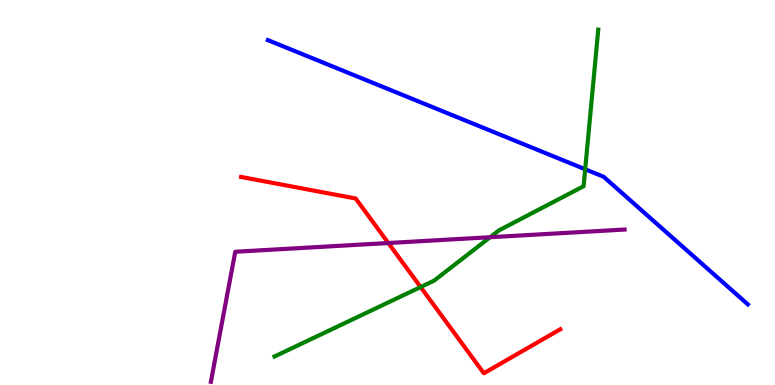[{'lines': ['blue', 'red'], 'intersections': []}, {'lines': ['green', 'red'], 'intersections': [{'x': 5.43, 'y': 2.54}]}, {'lines': ['purple', 'red'], 'intersections': [{'x': 5.01, 'y': 3.69}]}, {'lines': ['blue', 'green'], 'intersections': [{'x': 7.55, 'y': 5.6}]}, {'lines': ['blue', 'purple'], 'intersections': []}, {'lines': ['green', 'purple'], 'intersections': [{'x': 6.32, 'y': 3.84}]}]